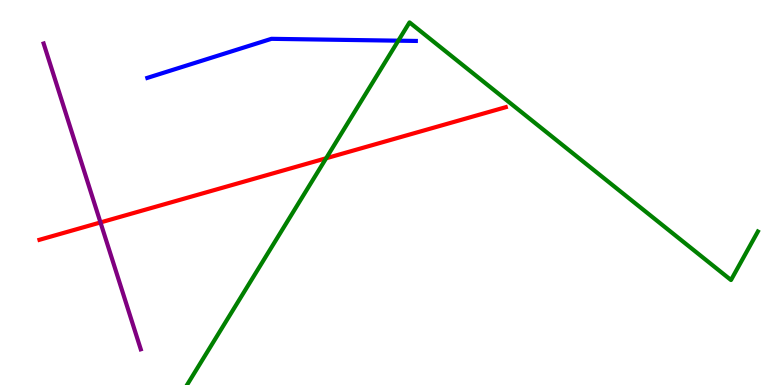[{'lines': ['blue', 'red'], 'intersections': []}, {'lines': ['green', 'red'], 'intersections': [{'x': 4.21, 'y': 5.89}]}, {'lines': ['purple', 'red'], 'intersections': [{'x': 1.3, 'y': 4.22}]}, {'lines': ['blue', 'green'], 'intersections': [{'x': 5.14, 'y': 8.94}]}, {'lines': ['blue', 'purple'], 'intersections': []}, {'lines': ['green', 'purple'], 'intersections': []}]